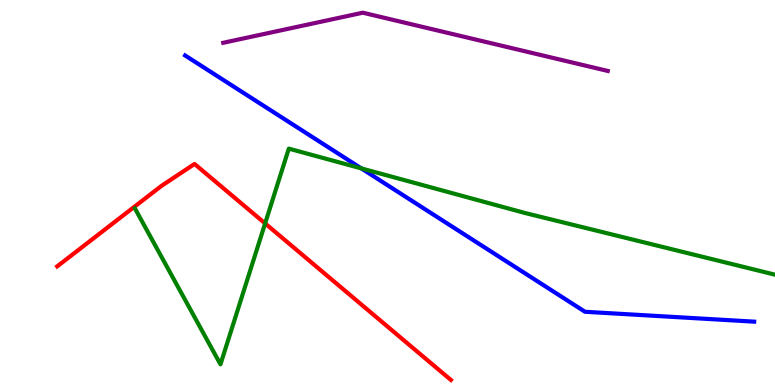[{'lines': ['blue', 'red'], 'intersections': []}, {'lines': ['green', 'red'], 'intersections': [{'x': 3.42, 'y': 4.2}]}, {'lines': ['purple', 'red'], 'intersections': []}, {'lines': ['blue', 'green'], 'intersections': [{'x': 4.66, 'y': 5.63}]}, {'lines': ['blue', 'purple'], 'intersections': []}, {'lines': ['green', 'purple'], 'intersections': []}]